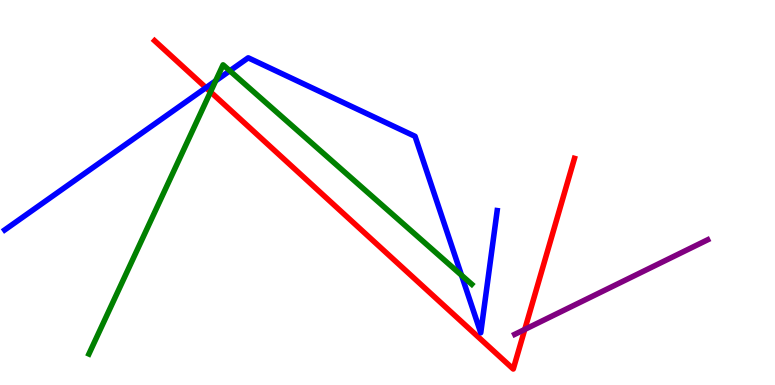[{'lines': ['blue', 'red'], 'intersections': [{'x': 2.66, 'y': 7.72}]}, {'lines': ['green', 'red'], 'intersections': [{'x': 2.72, 'y': 7.61}]}, {'lines': ['purple', 'red'], 'intersections': [{'x': 6.77, 'y': 1.44}]}, {'lines': ['blue', 'green'], 'intersections': [{'x': 2.78, 'y': 7.9}, {'x': 2.97, 'y': 8.16}, {'x': 5.95, 'y': 2.85}]}, {'lines': ['blue', 'purple'], 'intersections': []}, {'lines': ['green', 'purple'], 'intersections': []}]